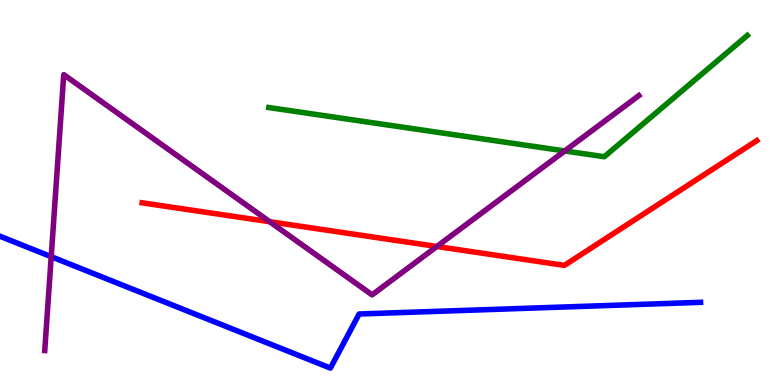[{'lines': ['blue', 'red'], 'intersections': []}, {'lines': ['green', 'red'], 'intersections': []}, {'lines': ['purple', 'red'], 'intersections': [{'x': 3.48, 'y': 4.24}, {'x': 5.64, 'y': 3.6}]}, {'lines': ['blue', 'green'], 'intersections': []}, {'lines': ['blue', 'purple'], 'intersections': [{'x': 0.661, 'y': 3.33}]}, {'lines': ['green', 'purple'], 'intersections': [{'x': 7.29, 'y': 6.08}]}]